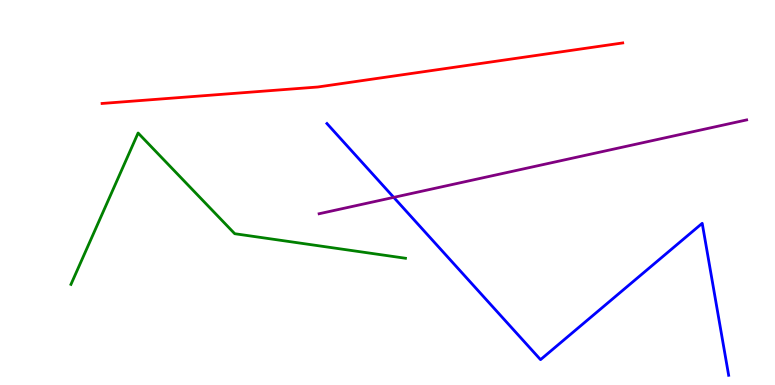[{'lines': ['blue', 'red'], 'intersections': []}, {'lines': ['green', 'red'], 'intersections': []}, {'lines': ['purple', 'red'], 'intersections': []}, {'lines': ['blue', 'green'], 'intersections': []}, {'lines': ['blue', 'purple'], 'intersections': [{'x': 5.08, 'y': 4.87}]}, {'lines': ['green', 'purple'], 'intersections': []}]